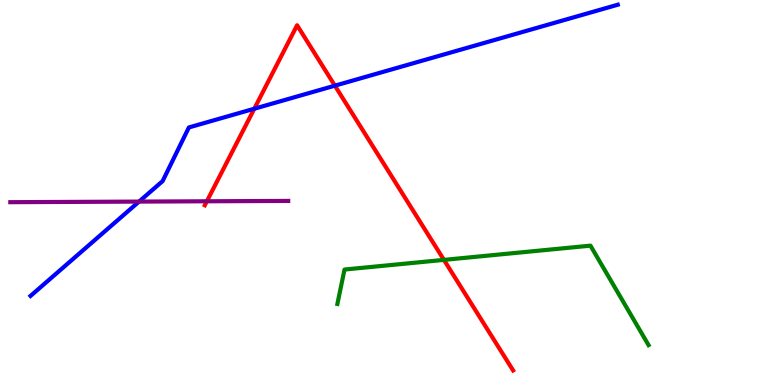[{'lines': ['blue', 'red'], 'intersections': [{'x': 3.28, 'y': 7.18}, {'x': 4.32, 'y': 7.77}]}, {'lines': ['green', 'red'], 'intersections': [{'x': 5.73, 'y': 3.25}]}, {'lines': ['purple', 'red'], 'intersections': [{'x': 2.67, 'y': 4.77}]}, {'lines': ['blue', 'green'], 'intersections': []}, {'lines': ['blue', 'purple'], 'intersections': [{'x': 1.79, 'y': 4.76}]}, {'lines': ['green', 'purple'], 'intersections': []}]